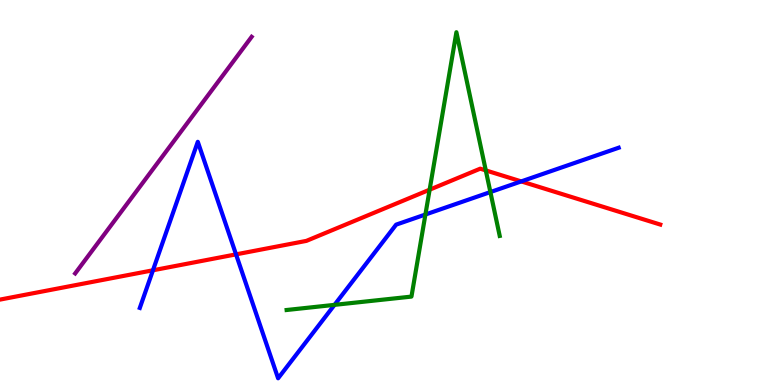[{'lines': ['blue', 'red'], 'intersections': [{'x': 1.97, 'y': 2.98}, {'x': 3.05, 'y': 3.39}, {'x': 6.73, 'y': 5.29}]}, {'lines': ['green', 'red'], 'intersections': [{'x': 5.54, 'y': 5.07}, {'x': 6.27, 'y': 5.57}]}, {'lines': ['purple', 'red'], 'intersections': []}, {'lines': ['blue', 'green'], 'intersections': [{'x': 4.32, 'y': 2.08}, {'x': 5.49, 'y': 4.43}, {'x': 6.33, 'y': 5.01}]}, {'lines': ['blue', 'purple'], 'intersections': []}, {'lines': ['green', 'purple'], 'intersections': []}]